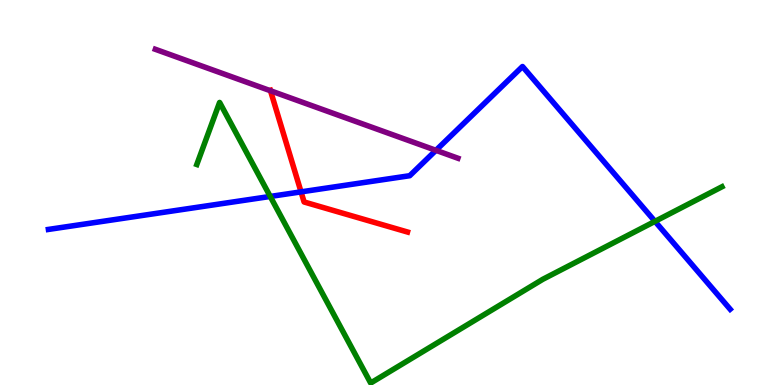[{'lines': ['blue', 'red'], 'intersections': [{'x': 3.88, 'y': 5.02}]}, {'lines': ['green', 'red'], 'intersections': []}, {'lines': ['purple', 'red'], 'intersections': [{'x': 3.49, 'y': 7.64}]}, {'lines': ['blue', 'green'], 'intersections': [{'x': 3.49, 'y': 4.9}, {'x': 8.45, 'y': 4.25}]}, {'lines': ['blue', 'purple'], 'intersections': [{'x': 5.63, 'y': 6.1}]}, {'lines': ['green', 'purple'], 'intersections': []}]